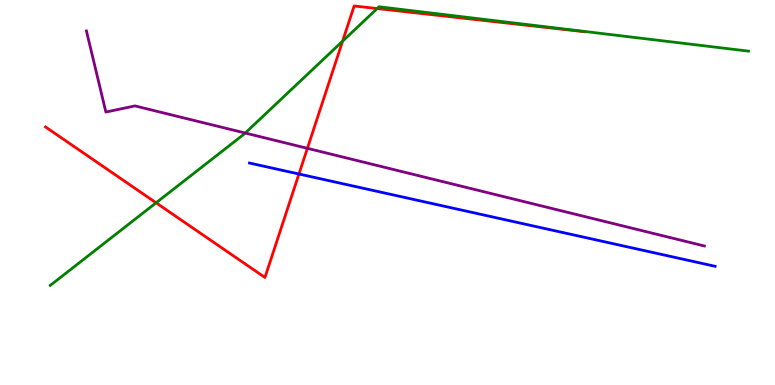[{'lines': ['blue', 'red'], 'intersections': [{'x': 3.86, 'y': 5.48}]}, {'lines': ['green', 'red'], 'intersections': [{'x': 2.01, 'y': 4.73}, {'x': 4.42, 'y': 8.93}, {'x': 4.87, 'y': 9.78}]}, {'lines': ['purple', 'red'], 'intersections': [{'x': 3.97, 'y': 6.15}]}, {'lines': ['blue', 'green'], 'intersections': []}, {'lines': ['blue', 'purple'], 'intersections': []}, {'lines': ['green', 'purple'], 'intersections': [{'x': 3.16, 'y': 6.54}]}]